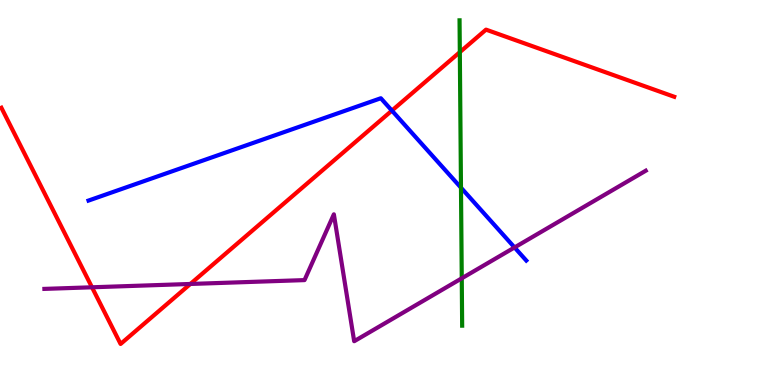[{'lines': ['blue', 'red'], 'intersections': [{'x': 5.06, 'y': 7.13}]}, {'lines': ['green', 'red'], 'intersections': [{'x': 5.93, 'y': 8.64}]}, {'lines': ['purple', 'red'], 'intersections': [{'x': 1.19, 'y': 2.54}, {'x': 2.46, 'y': 2.62}]}, {'lines': ['blue', 'green'], 'intersections': [{'x': 5.95, 'y': 5.13}]}, {'lines': ['blue', 'purple'], 'intersections': [{'x': 6.64, 'y': 3.57}]}, {'lines': ['green', 'purple'], 'intersections': [{'x': 5.96, 'y': 2.77}]}]